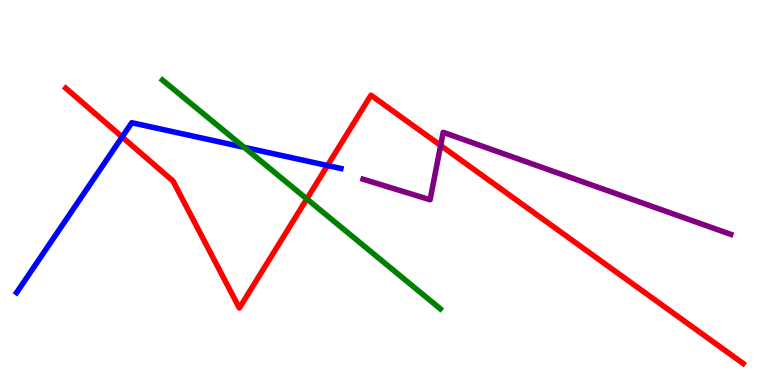[{'lines': ['blue', 'red'], 'intersections': [{'x': 1.58, 'y': 6.44}, {'x': 4.23, 'y': 5.7}]}, {'lines': ['green', 'red'], 'intersections': [{'x': 3.96, 'y': 4.83}]}, {'lines': ['purple', 'red'], 'intersections': [{'x': 5.69, 'y': 6.22}]}, {'lines': ['blue', 'green'], 'intersections': [{'x': 3.15, 'y': 6.17}]}, {'lines': ['blue', 'purple'], 'intersections': []}, {'lines': ['green', 'purple'], 'intersections': []}]